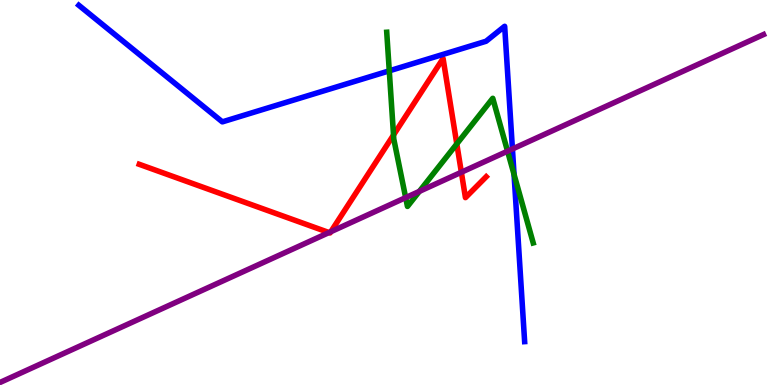[{'lines': ['blue', 'red'], 'intersections': []}, {'lines': ['green', 'red'], 'intersections': [{'x': 5.08, 'y': 6.49}, {'x': 5.89, 'y': 6.26}]}, {'lines': ['purple', 'red'], 'intersections': [{'x': 4.24, 'y': 3.96}, {'x': 4.27, 'y': 3.98}, {'x': 5.95, 'y': 5.53}]}, {'lines': ['blue', 'green'], 'intersections': [{'x': 5.02, 'y': 8.16}, {'x': 6.63, 'y': 5.47}]}, {'lines': ['blue', 'purple'], 'intersections': [{'x': 6.61, 'y': 6.13}]}, {'lines': ['green', 'purple'], 'intersections': [{'x': 5.23, 'y': 4.87}, {'x': 5.41, 'y': 5.03}, {'x': 6.55, 'y': 6.07}]}]